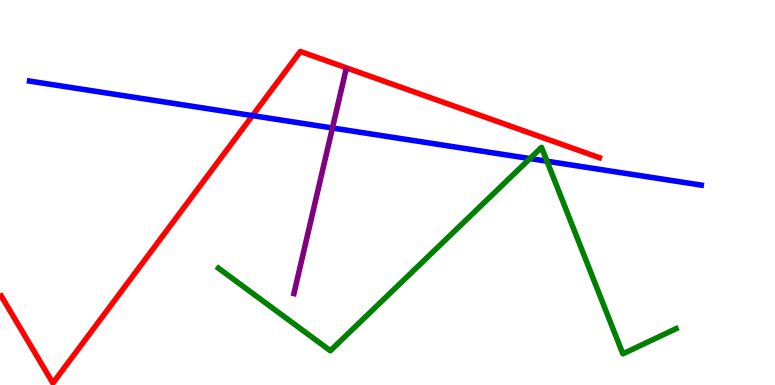[{'lines': ['blue', 'red'], 'intersections': [{'x': 3.26, 'y': 7.0}]}, {'lines': ['green', 'red'], 'intersections': []}, {'lines': ['purple', 'red'], 'intersections': []}, {'lines': ['blue', 'green'], 'intersections': [{'x': 6.84, 'y': 5.88}, {'x': 7.06, 'y': 5.81}]}, {'lines': ['blue', 'purple'], 'intersections': [{'x': 4.29, 'y': 6.68}]}, {'lines': ['green', 'purple'], 'intersections': []}]